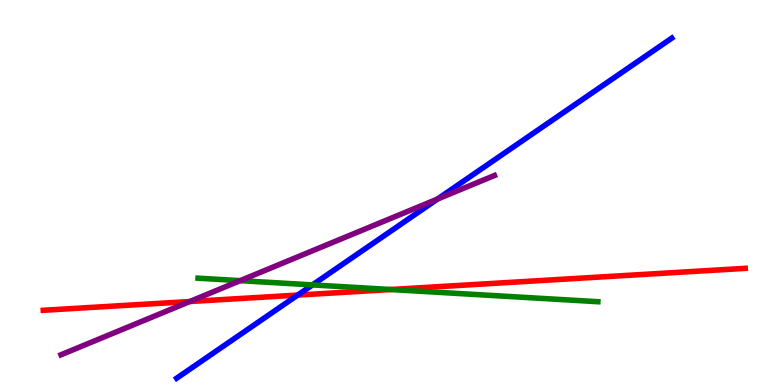[{'lines': ['blue', 'red'], 'intersections': [{'x': 3.84, 'y': 2.34}]}, {'lines': ['green', 'red'], 'intersections': [{'x': 5.04, 'y': 2.48}]}, {'lines': ['purple', 'red'], 'intersections': [{'x': 2.45, 'y': 2.17}]}, {'lines': ['blue', 'green'], 'intersections': [{'x': 4.03, 'y': 2.6}]}, {'lines': ['blue', 'purple'], 'intersections': [{'x': 5.64, 'y': 4.83}]}, {'lines': ['green', 'purple'], 'intersections': [{'x': 3.1, 'y': 2.71}]}]